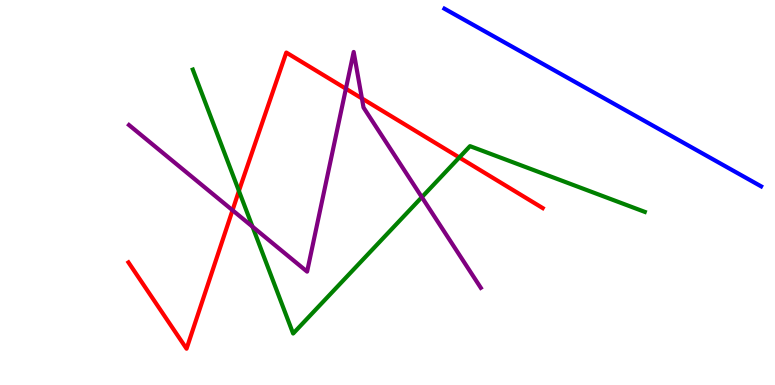[{'lines': ['blue', 'red'], 'intersections': []}, {'lines': ['green', 'red'], 'intersections': [{'x': 3.08, 'y': 5.04}, {'x': 5.93, 'y': 5.91}]}, {'lines': ['purple', 'red'], 'intersections': [{'x': 3.0, 'y': 4.54}, {'x': 4.46, 'y': 7.7}, {'x': 4.67, 'y': 7.44}]}, {'lines': ['blue', 'green'], 'intersections': []}, {'lines': ['blue', 'purple'], 'intersections': []}, {'lines': ['green', 'purple'], 'intersections': [{'x': 3.26, 'y': 4.11}, {'x': 5.44, 'y': 4.88}]}]